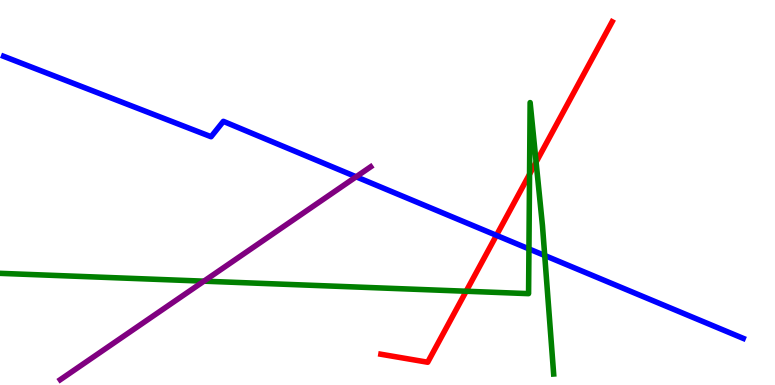[{'lines': ['blue', 'red'], 'intersections': [{'x': 6.41, 'y': 3.89}]}, {'lines': ['green', 'red'], 'intersections': [{'x': 6.02, 'y': 2.44}, {'x': 6.83, 'y': 5.47}, {'x': 6.92, 'y': 5.79}]}, {'lines': ['purple', 'red'], 'intersections': []}, {'lines': ['blue', 'green'], 'intersections': [{'x': 6.83, 'y': 3.53}, {'x': 7.03, 'y': 3.36}]}, {'lines': ['blue', 'purple'], 'intersections': [{'x': 4.6, 'y': 5.41}]}, {'lines': ['green', 'purple'], 'intersections': [{'x': 2.63, 'y': 2.7}]}]